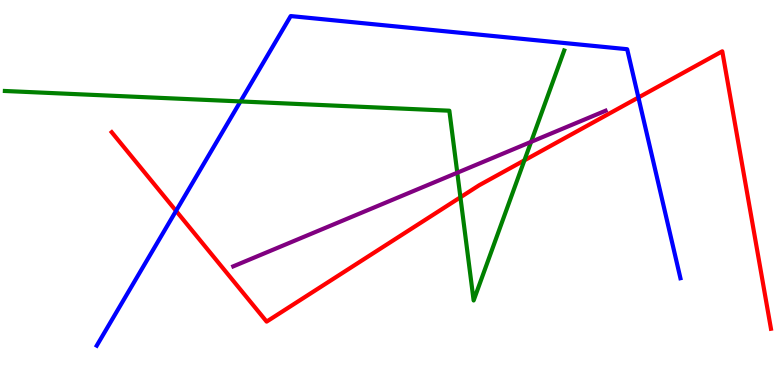[{'lines': ['blue', 'red'], 'intersections': [{'x': 2.27, 'y': 4.52}, {'x': 8.24, 'y': 7.47}]}, {'lines': ['green', 'red'], 'intersections': [{'x': 5.94, 'y': 4.88}, {'x': 6.77, 'y': 5.84}]}, {'lines': ['purple', 'red'], 'intersections': []}, {'lines': ['blue', 'green'], 'intersections': [{'x': 3.1, 'y': 7.37}]}, {'lines': ['blue', 'purple'], 'intersections': []}, {'lines': ['green', 'purple'], 'intersections': [{'x': 5.9, 'y': 5.51}, {'x': 6.85, 'y': 6.32}]}]